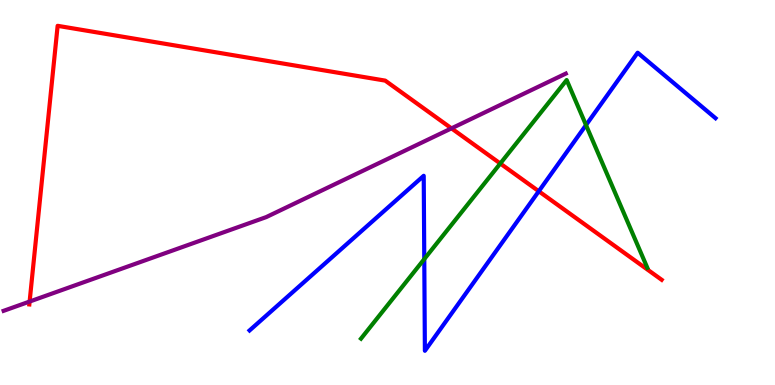[{'lines': ['blue', 'red'], 'intersections': [{'x': 6.95, 'y': 5.03}]}, {'lines': ['green', 'red'], 'intersections': [{'x': 6.46, 'y': 5.75}]}, {'lines': ['purple', 'red'], 'intersections': [{'x': 0.382, 'y': 2.17}, {'x': 5.83, 'y': 6.67}]}, {'lines': ['blue', 'green'], 'intersections': [{'x': 5.47, 'y': 3.27}, {'x': 7.56, 'y': 6.75}]}, {'lines': ['blue', 'purple'], 'intersections': []}, {'lines': ['green', 'purple'], 'intersections': []}]